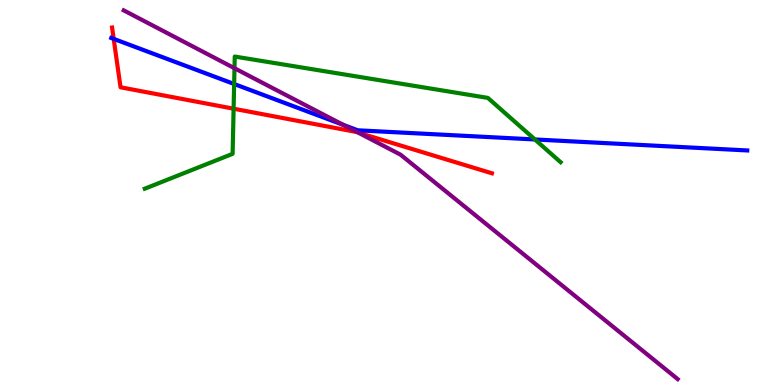[{'lines': ['blue', 'red'], 'intersections': [{'x': 1.47, 'y': 8.99}]}, {'lines': ['green', 'red'], 'intersections': [{'x': 3.01, 'y': 7.18}]}, {'lines': ['purple', 'red'], 'intersections': [{'x': 4.61, 'y': 6.57}]}, {'lines': ['blue', 'green'], 'intersections': [{'x': 3.02, 'y': 7.82}, {'x': 6.9, 'y': 6.38}]}, {'lines': ['blue', 'purple'], 'intersections': [{'x': 4.43, 'y': 6.76}]}, {'lines': ['green', 'purple'], 'intersections': [{'x': 3.03, 'y': 8.23}]}]